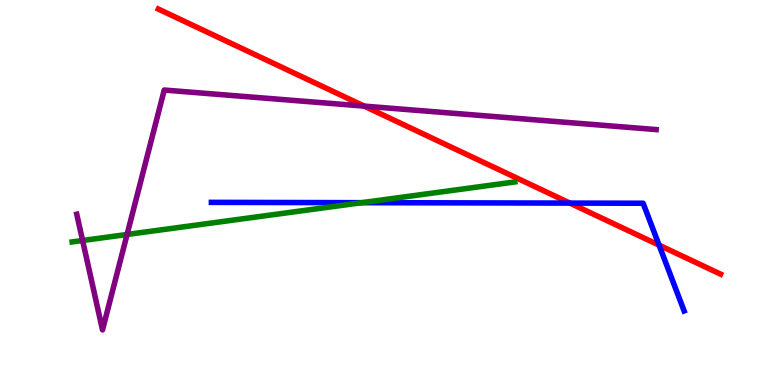[{'lines': ['blue', 'red'], 'intersections': [{'x': 7.35, 'y': 4.72}, {'x': 8.5, 'y': 3.63}]}, {'lines': ['green', 'red'], 'intersections': []}, {'lines': ['purple', 'red'], 'intersections': [{'x': 4.7, 'y': 7.24}]}, {'lines': ['blue', 'green'], 'intersections': [{'x': 4.67, 'y': 4.74}]}, {'lines': ['blue', 'purple'], 'intersections': []}, {'lines': ['green', 'purple'], 'intersections': [{'x': 1.07, 'y': 3.75}, {'x': 1.64, 'y': 3.91}]}]